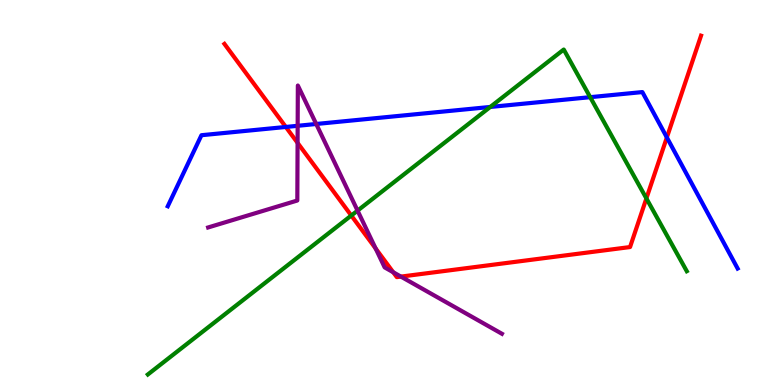[{'lines': ['blue', 'red'], 'intersections': [{'x': 3.69, 'y': 6.7}, {'x': 8.6, 'y': 6.43}]}, {'lines': ['green', 'red'], 'intersections': [{'x': 4.53, 'y': 4.4}, {'x': 8.34, 'y': 4.85}]}, {'lines': ['purple', 'red'], 'intersections': [{'x': 3.84, 'y': 6.29}, {'x': 4.85, 'y': 3.55}, {'x': 5.07, 'y': 2.93}, {'x': 5.17, 'y': 2.82}]}, {'lines': ['blue', 'green'], 'intersections': [{'x': 6.33, 'y': 7.22}, {'x': 7.62, 'y': 7.48}]}, {'lines': ['blue', 'purple'], 'intersections': [{'x': 3.84, 'y': 6.73}, {'x': 4.08, 'y': 6.78}]}, {'lines': ['green', 'purple'], 'intersections': [{'x': 4.61, 'y': 4.53}]}]